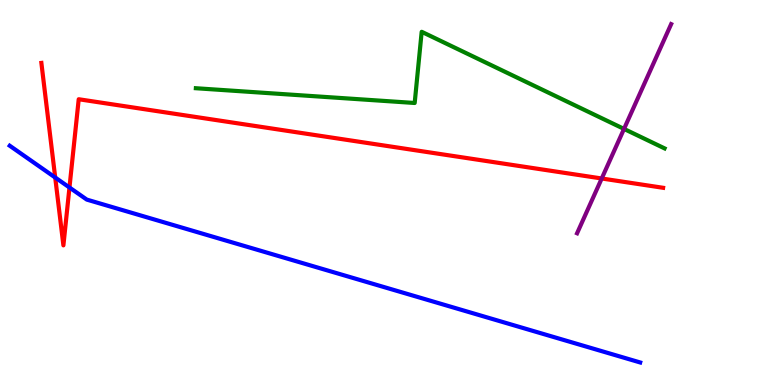[{'lines': ['blue', 'red'], 'intersections': [{'x': 0.712, 'y': 5.39}, {'x': 0.896, 'y': 5.13}]}, {'lines': ['green', 'red'], 'intersections': []}, {'lines': ['purple', 'red'], 'intersections': [{'x': 7.76, 'y': 5.36}]}, {'lines': ['blue', 'green'], 'intersections': []}, {'lines': ['blue', 'purple'], 'intersections': []}, {'lines': ['green', 'purple'], 'intersections': [{'x': 8.05, 'y': 6.65}]}]